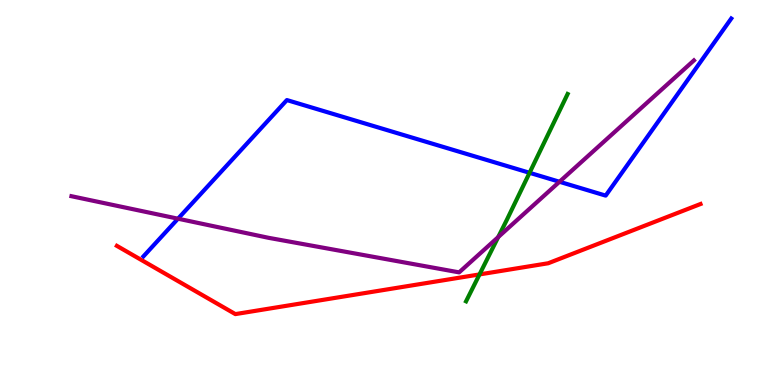[{'lines': ['blue', 'red'], 'intersections': []}, {'lines': ['green', 'red'], 'intersections': [{'x': 6.19, 'y': 2.87}]}, {'lines': ['purple', 'red'], 'intersections': []}, {'lines': ['blue', 'green'], 'intersections': [{'x': 6.83, 'y': 5.51}]}, {'lines': ['blue', 'purple'], 'intersections': [{'x': 2.3, 'y': 4.32}, {'x': 7.22, 'y': 5.28}]}, {'lines': ['green', 'purple'], 'intersections': [{'x': 6.43, 'y': 3.84}]}]